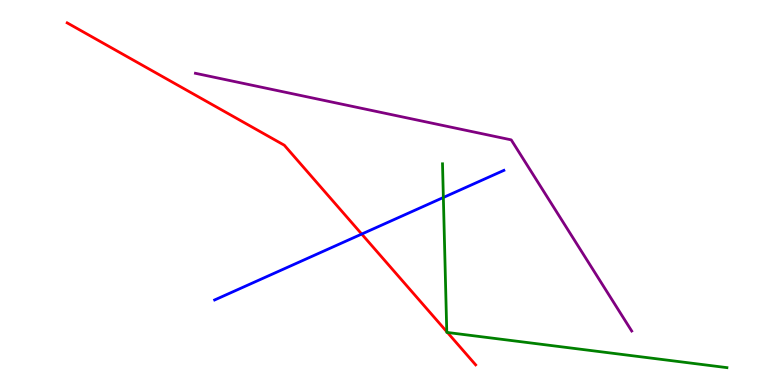[{'lines': ['blue', 'red'], 'intersections': [{'x': 4.67, 'y': 3.92}]}, {'lines': ['green', 'red'], 'intersections': [{'x': 5.76, 'y': 1.38}, {'x': 5.77, 'y': 1.36}]}, {'lines': ['purple', 'red'], 'intersections': []}, {'lines': ['blue', 'green'], 'intersections': [{'x': 5.72, 'y': 4.87}]}, {'lines': ['blue', 'purple'], 'intersections': []}, {'lines': ['green', 'purple'], 'intersections': []}]